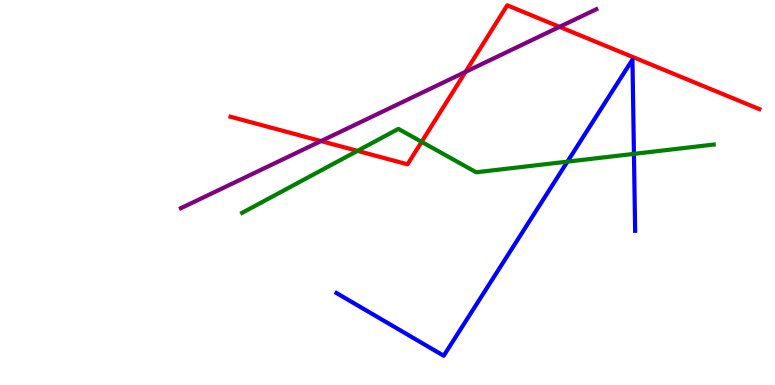[{'lines': ['blue', 'red'], 'intersections': []}, {'lines': ['green', 'red'], 'intersections': [{'x': 4.61, 'y': 6.08}, {'x': 5.44, 'y': 6.32}]}, {'lines': ['purple', 'red'], 'intersections': [{'x': 4.14, 'y': 6.34}, {'x': 6.01, 'y': 8.13}, {'x': 7.22, 'y': 9.3}]}, {'lines': ['blue', 'green'], 'intersections': [{'x': 7.32, 'y': 5.8}, {'x': 8.18, 'y': 6.0}]}, {'lines': ['blue', 'purple'], 'intersections': []}, {'lines': ['green', 'purple'], 'intersections': []}]